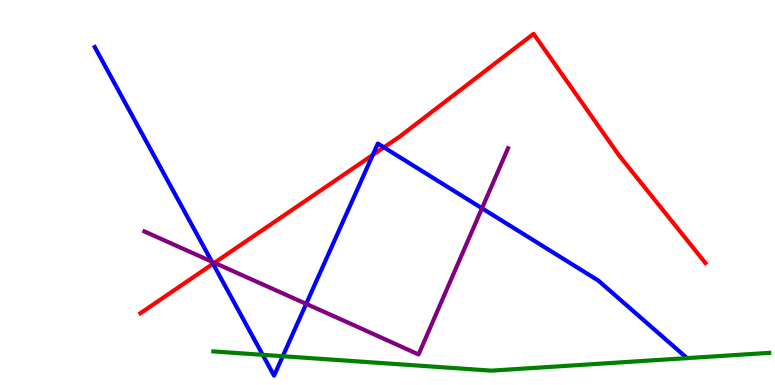[{'lines': ['blue', 'red'], 'intersections': [{'x': 2.75, 'y': 3.15}, {'x': 4.81, 'y': 5.98}, {'x': 4.95, 'y': 6.17}]}, {'lines': ['green', 'red'], 'intersections': []}, {'lines': ['purple', 'red'], 'intersections': [{'x': 2.77, 'y': 3.17}]}, {'lines': ['blue', 'green'], 'intersections': [{'x': 3.39, 'y': 0.784}, {'x': 3.65, 'y': 0.748}]}, {'lines': ['blue', 'purple'], 'intersections': [{'x': 2.73, 'y': 3.2}, {'x': 3.95, 'y': 2.11}, {'x': 6.22, 'y': 4.59}]}, {'lines': ['green', 'purple'], 'intersections': []}]